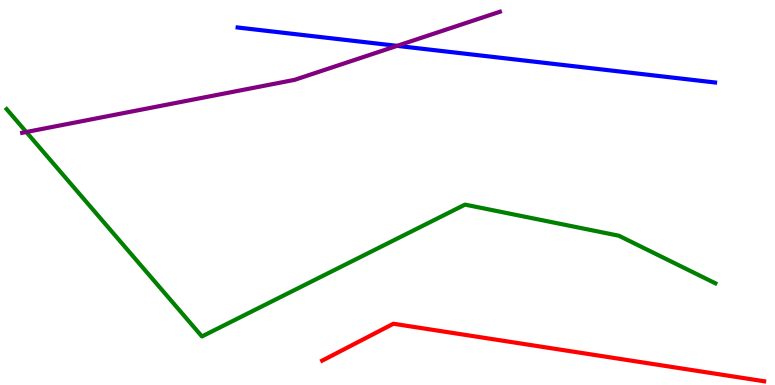[{'lines': ['blue', 'red'], 'intersections': []}, {'lines': ['green', 'red'], 'intersections': []}, {'lines': ['purple', 'red'], 'intersections': []}, {'lines': ['blue', 'green'], 'intersections': []}, {'lines': ['blue', 'purple'], 'intersections': [{'x': 5.12, 'y': 8.81}]}, {'lines': ['green', 'purple'], 'intersections': [{'x': 0.339, 'y': 6.57}]}]